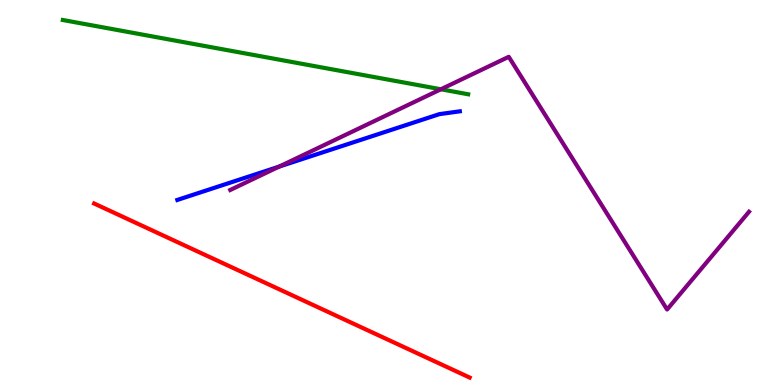[{'lines': ['blue', 'red'], 'intersections': []}, {'lines': ['green', 'red'], 'intersections': []}, {'lines': ['purple', 'red'], 'intersections': []}, {'lines': ['blue', 'green'], 'intersections': []}, {'lines': ['blue', 'purple'], 'intersections': [{'x': 3.6, 'y': 5.67}]}, {'lines': ['green', 'purple'], 'intersections': [{'x': 5.69, 'y': 7.68}]}]